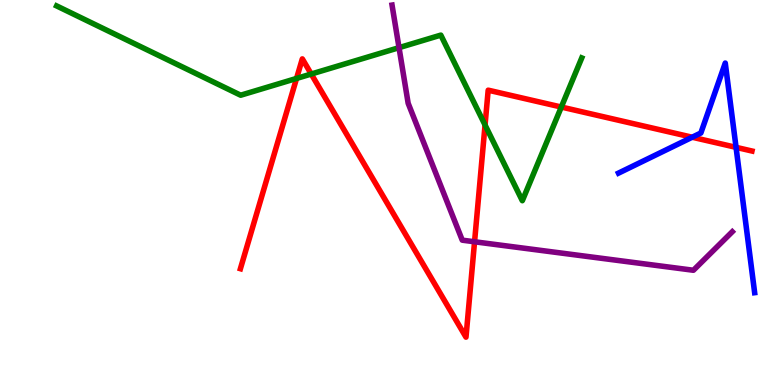[{'lines': ['blue', 'red'], 'intersections': [{'x': 8.93, 'y': 6.44}, {'x': 9.5, 'y': 6.17}]}, {'lines': ['green', 'red'], 'intersections': [{'x': 3.83, 'y': 7.96}, {'x': 4.02, 'y': 8.08}, {'x': 6.26, 'y': 6.75}, {'x': 7.24, 'y': 7.22}]}, {'lines': ['purple', 'red'], 'intersections': [{'x': 6.12, 'y': 3.72}]}, {'lines': ['blue', 'green'], 'intersections': []}, {'lines': ['blue', 'purple'], 'intersections': []}, {'lines': ['green', 'purple'], 'intersections': [{'x': 5.15, 'y': 8.76}]}]